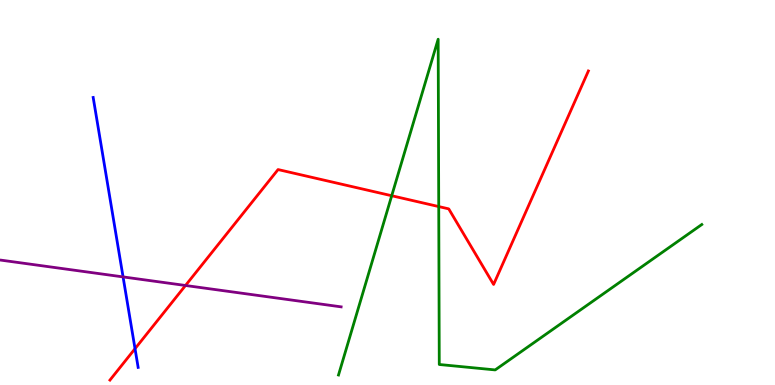[{'lines': ['blue', 'red'], 'intersections': [{'x': 1.74, 'y': 0.943}]}, {'lines': ['green', 'red'], 'intersections': [{'x': 5.05, 'y': 4.92}, {'x': 5.66, 'y': 4.63}]}, {'lines': ['purple', 'red'], 'intersections': [{'x': 2.39, 'y': 2.58}]}, {'lines': ['blue', 'green'], 'intersections': []}, {'lines': ['blue', 'purple'], 'intersections': [{'x': 1.59, 'y': 2.81}]}, {'lines': ['green', 'purple'], 'intersections': []}]